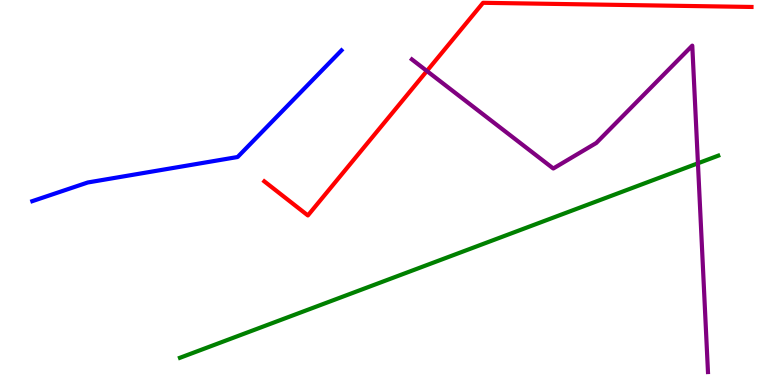[{'lines': ['blue', 'red'], 'intersections': []}, {'lines': ['green', 'red'], 'intersections': []}, {'lines': ['purple', 'red'], 'intersections': [{'x': 5.51, 'y': 8.16}]}, {'lines': ['blue', 'green'], 'intersections': []}, {'lines': ['blue', 'purple'], 'intersections': []}, {'lines': ['green', 'purple'], 'intersections': [{'x': 9.01, 'y': 5.76}]}]